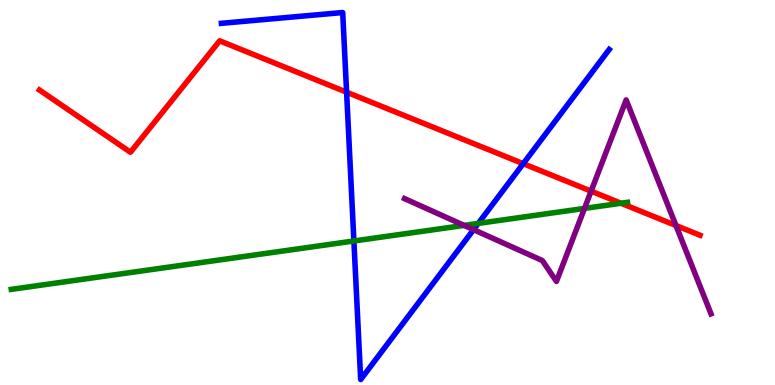[{'lines': ['blue', 'red'], 'intersections': [{'x': 4.47, 'y': 7.61}, {'x': 6.75, 'y': 5.75}]}, {'lines': ['green', 'red'], 'intersections': [{'x': 8.01, 'y': 4.72}]}, {'lines': ['purple', 'red'], 'intersections': [{'x': 7.63, 'y': 5.03}, {'x': 8.72, 'y': 4.14}]}, {'lines': ['blue', 'green'], 'intersections': [{'x': 4.57, 'y': 3.74}, {'x': 6.17, 'y': 4.2}]}, {'lines': ['blue', 'purple'], 'intersections': [{'x': 6.11, 'y': 4.04}]}, {'lines': ['green', 'purple'], 'intersections': [{'x': 5.99, 'y': 4.15}, {'x': 7.54, 'y': 4.59}]}]